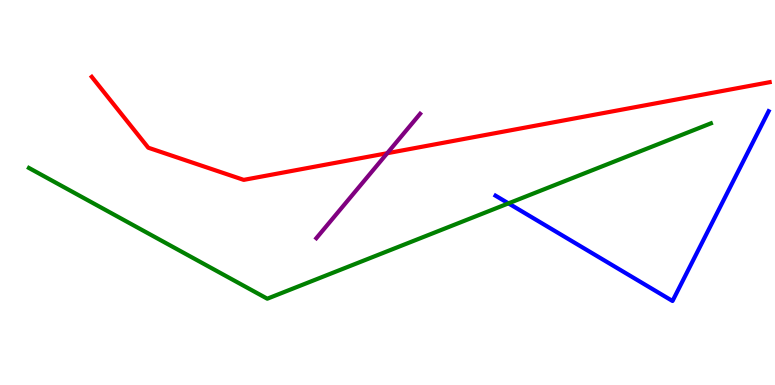[{'lines': ['blue', 'red'], 'intersections': []}, {'lines': ['green', 'red'], 'intersections': []}, {'lines': ['purple', 'red'], 'intersections': [{'x': 5.0, 'y': 6.02}]}, {'lines': ['blue', 'green'], 'intersections': [{'x': 6.56, 'y': 4.72}]}, {'lines': ['blue', 'purple'], 'intersections': []}, {'lines': ['green', 'purple'], 'intersections': []}]